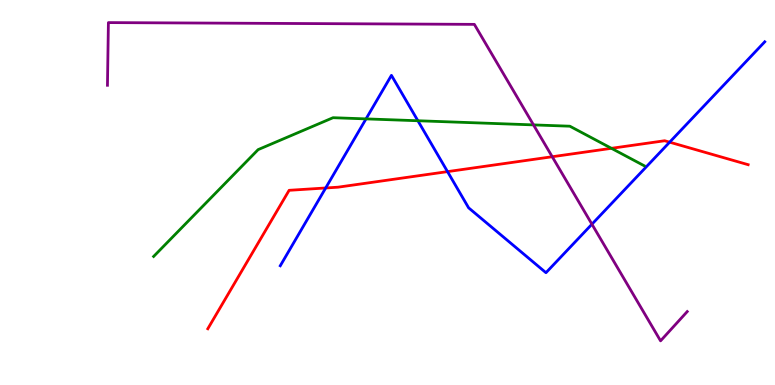[{'lines': ['blue', 'red'], 'intersections': [{'x': 4.2, 'y': 5.12}, {'x': 5.77, 'y': 5.54}, {'x': 8.64, 'y': 6.31}]}, {'lines': ['green', 'red'], 'intersections': [{'x': 7.89, 'y': 6.15}]}, {'lines': ['purple', 'red'], 'intersections': [{'x': 7.13, 'y': 5.93}]}, {'lines': ['blue', 'green'], 'intersections': [{'x': 4.72, 'y': 6.91}, {'x': 5.39, 'y': 6.86}]}, {'lines': ['blue', 'purple'], 'intersections': [{'x': 7.64, 'y': 4.18}]}, {'lines': ['green', 'purple'], 'intersections': [{'x': 6.88, 'y': 6.76}]}]